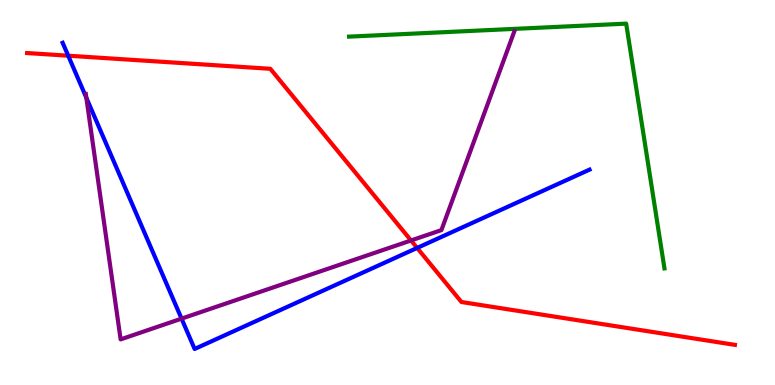[{'lines': ['blue', 'red'], 'intersections': [{'x': 0.88, 'y': 8.55}, {'x': 5.38, 'y': 3.56}]}, {'lines': ['green', 'red'], 'intersections': []}, {'lines': ['purple', 'red'], 'intersections': [{'x': 5.3, 'y': 3.75}]}, {'lines': ['blue', 'green'], 'intersections': []}, {'lines': ['blue', 'purple'], 'intersections': [{'x': 1.11, 'y': 7.46}, {'x': 2.34, 'y': 1.72}]}, {'lines': ['green', 'purple'], 'intersections': []}]